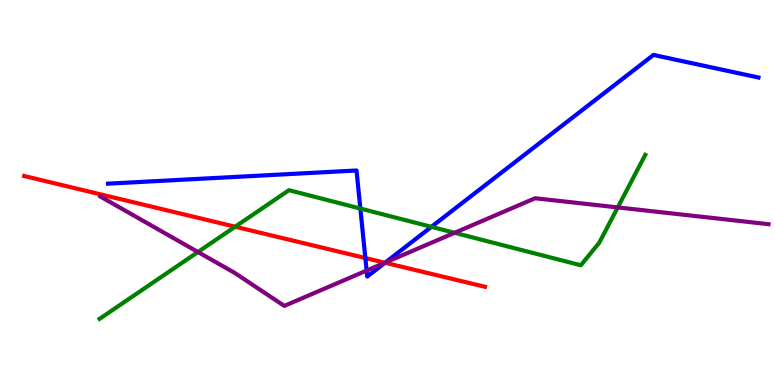[{'lines': ['blue', 'red'], 'intersections': [{'x': 4.71, 'y': 3.3}, {'x': 4.97, 'y': 3.18}]}, {'lines': ['green', 'red'], 'intersections': [{'x': 3.03, 'y': 4.11}]}, {'lines': ['purple', 'red'], 'intersections': [{'x': 4.97, 'y': 3.18}]}, {'lines': ['blue', 'green'], 'intersections': [{'x': 4.65, 'y': 4.58}, {'x': 5.57, 'y': 4.11}]}, {'lines': ['blue', 'purple'], 'intersections': [{'x': 4.73, 'y': 2.97}, {'x': 4.97, 'y': 3.18}]}, {'lines': ['green', 'purple'], 'intersections': [{'x': 2.55, 'y': 3.45}, {'x': 5.87, 'y': 3.95}, {'x': 7.97, 'y': 4.61}]}]